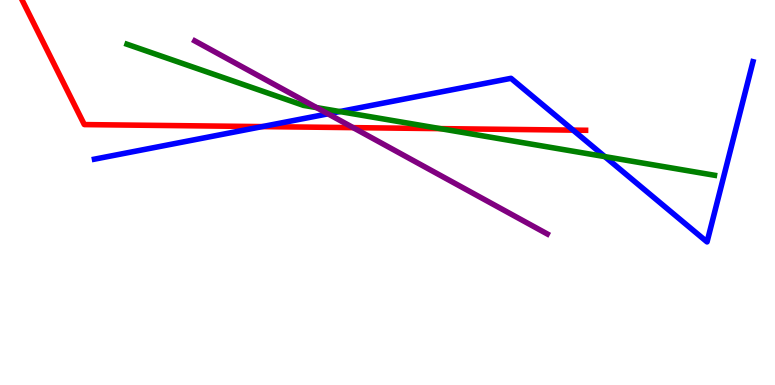[{'lines': ['blue', 'red'], 'intersections': [{'x': 3.38, 'y': 6.71}, {'x': 7.39, 'y': 6.62}]}, {'lines': ['green', 'red'], 'intersections': [{'x': 5.68, 'y': 6.66}]}, {'lines': ['purple', 'red'], 'intersections': [{'x': 4.56, 'y': 6.68}]}, {'lines': ['blue', 'green'], 'intersections': [{'x': 4.38, 'y': 7.1}, {'x': 7.8, 'y': 5.93}]}, {'lines': ['blue', 'purple'], 'intersections': [{'x': 4.23, 'y': 7.04}]}, {'lines': ['green', 'purple'], 'intersections': [{'x': 4.08, 'y': 7.21}]}]